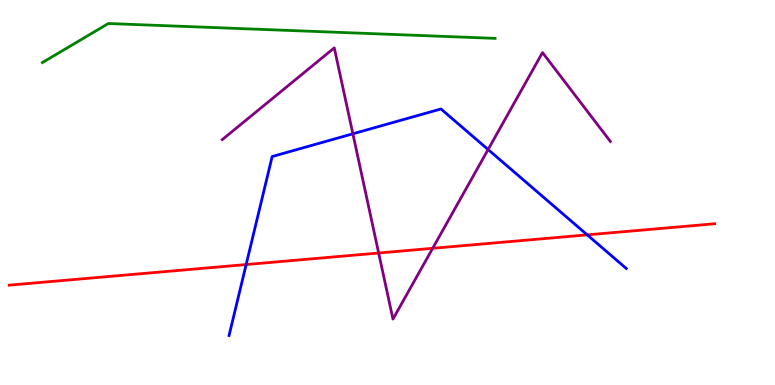[{'lines': ['blue', 'red'], 'intersections': [{'x': 3.18, 'y': 3.13}, {'x': 7.58, 'y': 3.9}]}, {'lines': ['green', 'red'], 'intersections': []}, {'lines': ['purple', 'red'], 'intersections': [{'x': 4.89, 'y': 3.43}, {'x': 5.58, 'y': 3.55}]}, {'lines': ['blue', 'green'], 'intersections': []}, {'lines': ['blue', 'purple'], 'intersections': [{'x': 4.55, 'y': 6.52}, {'x': 6.3, 'y': 6.12}]}, {'lines': ['green', 'purple'], 'intersections': []}]